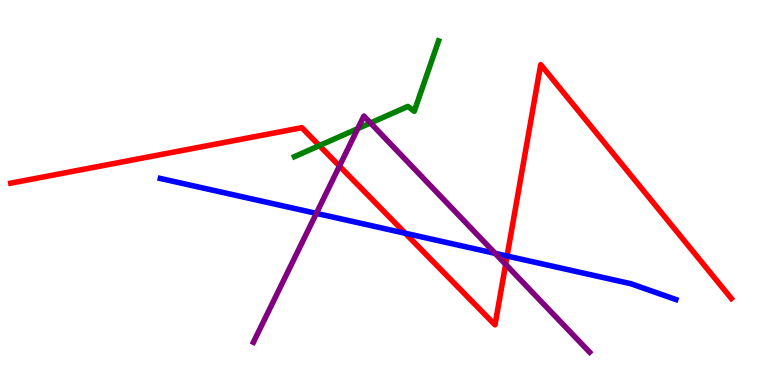[{'lines': ['blue', 'red'], 'intersections': [{'x': 5.23, 'y': 3.94}, {'x': 6.54, 'y': 3.35}]}, {'lines': ['green', 'red'], 'intersections': [{'x': 4.12, 'y': 6.22}]}, {'lines': ['purple', 'red'], 'intersections': [{'x': 4.38, 'y': 5.69}, {'x': 6.52, 'y': 3.13}]}, {'lines': ['blue', 'green'], 'intersections': []}, {'lines': ['blue', 'purple'], 'intersections': [{'x': 4.08, 'y': 4.46}, {'x': 6.39, 'y': 3.42}]}, {'lines': ['green', 'purple'], 'intersections': [{'x': 4.62, 'y': 6.66}, {'x': 4.78, 'y': 6.81}]}]